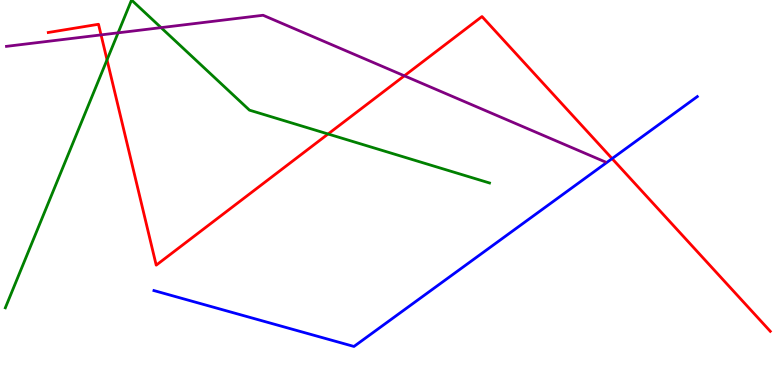[{'lines': ['blue', 'red'], 'intersections': [{'x': 7.9, 'y': 5.88}]}, {'lines': ['green', 'red'], 'intersections': [{'x': 1.38, 'y': 8.45}, {'x': 4.23, 'y': 6.52}]}, {'lines': ['purple', 'red'], 'intersections': [{'x': 1.3, 'y': 9.09}, {'x': 5.22, 'y': 8.03}]}, {'lines': ['blue', 'green'], 'intersections': []}, {'lines': ['blue', 'purple'], 'intersections': []}, {'lines': ['green', 'purple'], 'intersections': [{'x': 1.52, 'y': 9.15}, {'x': 2.08, 'y': 9.28}]}]